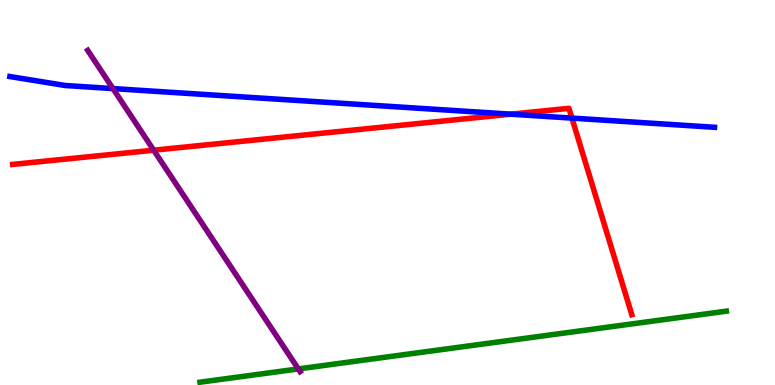[{'lines': ['blue', 'red'], 'intersections': [{'x': 6.59, 'y': 7.03}, {'x': 7.38, 'y': 6.93}]}, {'lines': ['green', 'red'], 'intersections': []}, {'lines': ['purple', 'red'], 'intersections': [{'x': 1.98, 'y': 6.1}]}, {'lines': ['blue', 'green'], 'intersections': []}, {'lines': ['blue', 'purple'], 'intersections': [{'x': 1.46, 'y': 7.7}]}, {'lines': ['green', 'purple'], 'intersections': [{'x': 3.85, 'y': 0.417}]}]